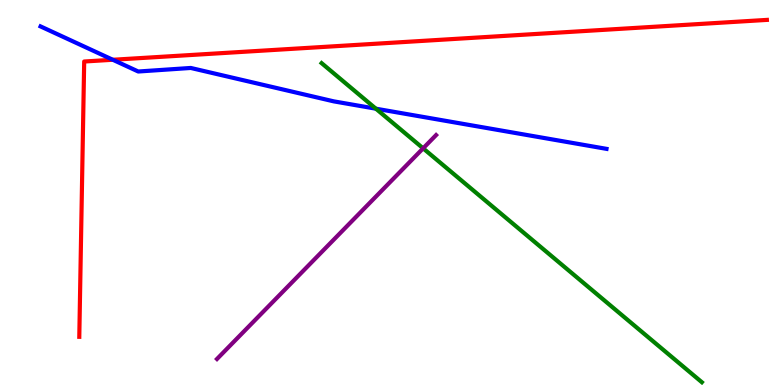[{'lines': ['blue', 'red'], 'intersections': [{'x': 1.46, 'y': 8.45}]}, {'lines': ['green', 'red'], 'intersections': []}, {'lines': ['purple', 'red'], 'intersections': []}, {'lines': ['blue', 'green'], 'intersections': [{'x': 4.85, 'y': 7.18}]}, {'lines': ['blue', 'purple'], 'intersections': []}, {'lines': ['green', 'purple'], 'intersections': [{'x': 5.46, 'y': 6.15}]}]